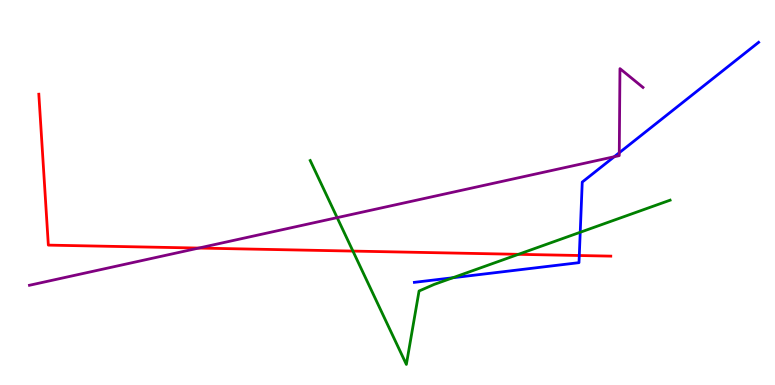[{'lines': ['blue', 'red'], 'intersections': [{'x': 7.47, 'y': 3.36}]}, {'lines': ['green', 'red'], 'intersections': [{'x': 4.55, 'y': 3.48}, {'x': 6.69, 'y': 3.39}]}, {'lines': ['purple', 'red'], 'intersections': [{'x': 2.56, 'y': 3.56}]}, {'lines': ['blue', 'green'], 'intersections': [{'x': 5.84, 'y': 2.79}, {'x': 7.49, 'y': 3.97}]}, {'lines': ['blue', 'purple'], 'intersections': [{'x': 7.93, 'y': 5.93}, {'x': 7.99, 'y': 6.03}]}, {'lines': ['green', 'purple'], 'intersections': [{'x': 4.35, 'y': 4.35}]}]